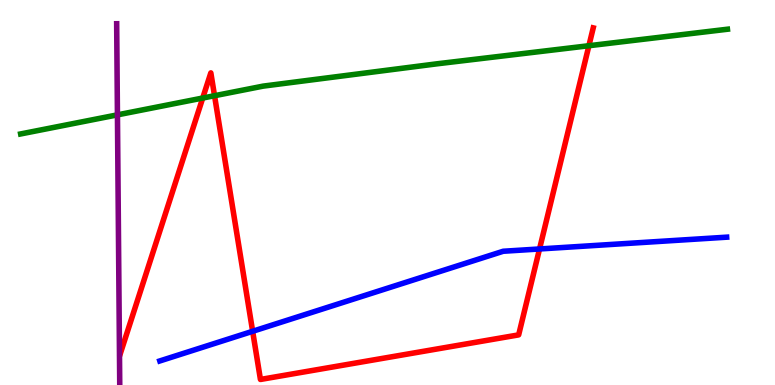[{'lines': ['blue', 'red'], 'intersections': [{'x': 3.26, 'y': 1.39}, {'x': 6.96, 'y': 3.53}]}, {'lines': ['green', 'red'], 'intersections': [{'x': 2.62, 'y': 7.45}, {'x': 2.77, 'y': 7.51}, {'x': 7.6, 'y': 8.81}]}, {'lines': ['purple', 'red'], 'intersections': []}, {'lines': ['blue', 'green'], 'intersections': []}, {'lines': ['blue', 'purple'], 'intersections': []}, {'lines': ['green', 'purple'], 'intersections': [{'x': 1.52, 'y': 7.02}]}]